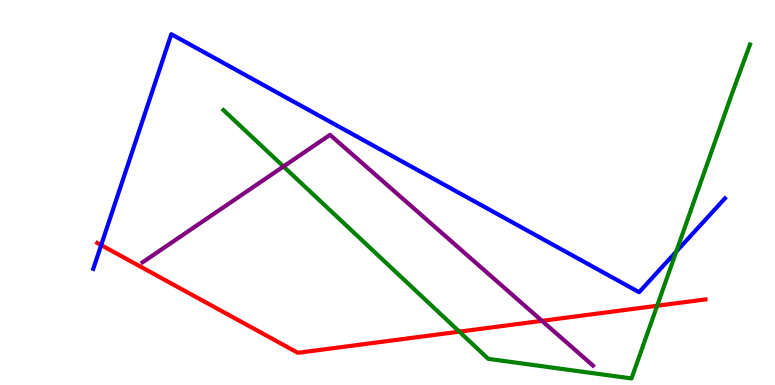[{'lines': ['blue', 'red'], 'intersections': [{'x': 1.31, 'y': 3.63}]}, {'lines': ['green', 'red'], 'intersections': [{'x': 5.93, 'y': 1.39}, {'x': 8.48, 'y': 2.06}]}, {'lines': ['purple', 'red'], 'intersections': [{'x': 6.99, 'y': 1.67}]}, {'lines': ['blue', 'green'], 'intersections': [{'x': 8.73, 'y': 3.47}]}, {'lines': ['blue', 'purple'], 'intersections': []}, {'lines': ['green', 'purple'], 'intersections': [{'x': 3.66, 'y': 5.68}]}]